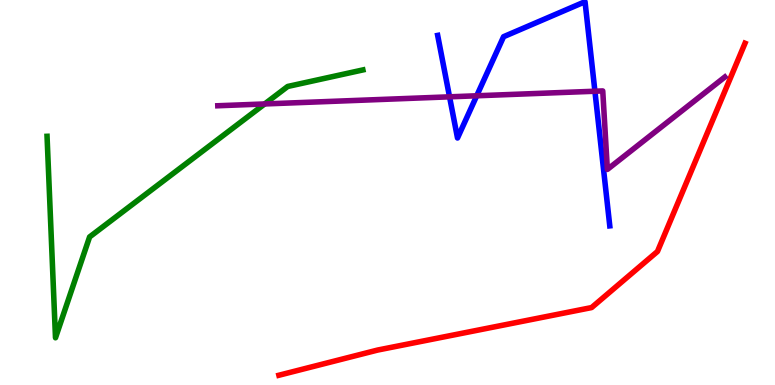[{'lines': ['blue', 'red'], 'intersections': []}, {'lines': ['green', 'red'], 'intersections': []}, {'lines': ['purple', 'red'], 'intersections': []}, {'lines': ['blue', 'green'], 'intersections': []}, {'lines': ['blue', 'purple'], 'intersections': [{'x': 5.8, 'y': 7.48}, {'x': 6.15, 'y': 7.51}, {'x': 7.68, 'y': 7.63}]}, {'lines': ['green', 'purple'], 'intersections': [{'x': 3.42, 'y': 7.3}]}]